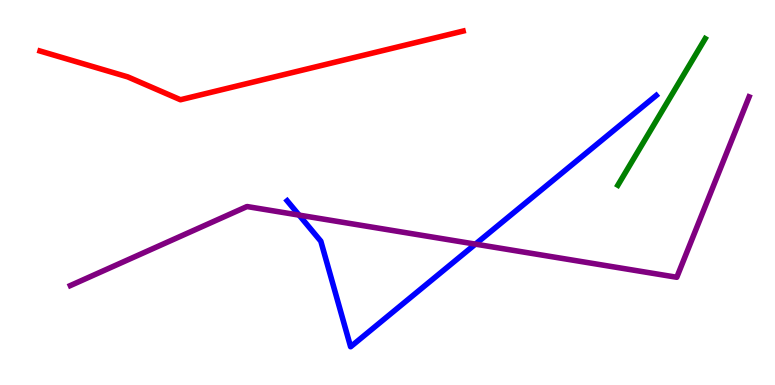[{'lines': ['blue', 'red'], 'intersections': []}, {'lines': ['green', 'red'], 'intersections': []}, {'lines': ['purple', 'red'], 'intersections': []}, {'lines': ['blue', 'green'], 'intersections': []}, {'lines': ['blue', 'purple'], 'intersections': [{'x': 3.86, 'y': 4.41}, {'x': 6.13, 'y': 3.66}]}, {'lines': ['green', 'purple'], 'intersections': []}]